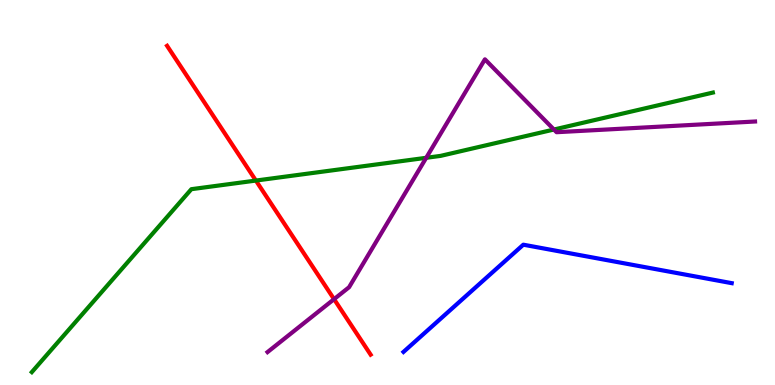[{'lines': ['blue', 'red'], 'intersections': []}, {'lines': ['green', 'red'], 'intersections': [{'x': 3.3, 'y': 5.31}]}, {'lines': ['purple', 'red'], 'intersections': [{'x': 4.31, 'y': 2.23}]}, {'lines': ['blue', 'green'], 'intersections': []}, {'lines': ['blue', 'purple'], 'intersections': []}, {'lines': ['green', 'purple'], 'intersections': [{'x': 5.5, 'y': 5.9}, {'x': 7.15, 'y': 6.64}]}]